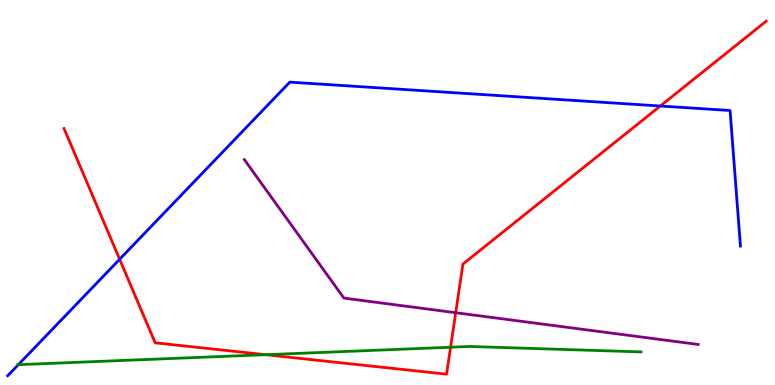[{'lines': ['blue', 'red'], 'intersections': [{'x': 1.54, 'y': 3.27}, {'x': 8.52, 'y': 7.25}]}, {'lines': ['green', 'red'], 'intersections': [{'x': 3.43, 'y': 0.787}, {'x': 5.81, 'y': 0.981}]}, {'lines': ['purple', 'red'], 'intersections': [{'x': 5.88, 'y': 1.88}]}, {'lines': ['blue', 'green'], 'intersections': [{'x': 0.237, 'y': 0.528}]}, {'lines': ['blue', 'purple'], 'intersections': []}, {'lines': ['green', 'purple'], 'intersections': []}]